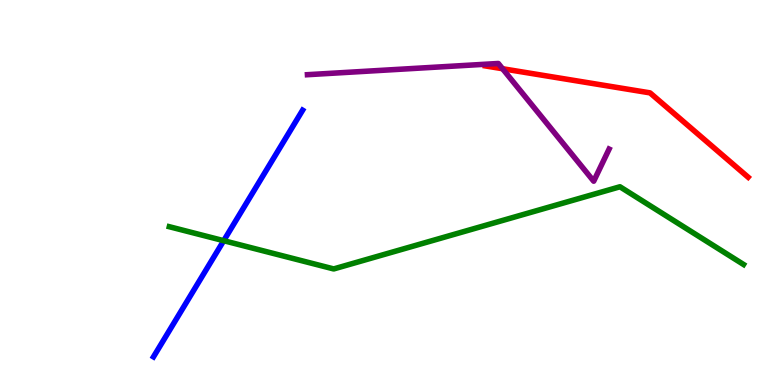[{'lines': ['blue', 'red'], 'intersections': []}, {'lines': ['green', 'red'], 'intersections': []}, {'lines': ['purple', 'red'], 'intersections': [{'x': 6.48, 'y': 8.21}]}, {'lines': ['blue', 'green'], 'intersections': [{'x': 2.89, 'y': 3.75}]}, {'lines': ['blue', 'purple'], 'intersections': []}, {'lines': ['green', 'purple'], 'intersections': []}]